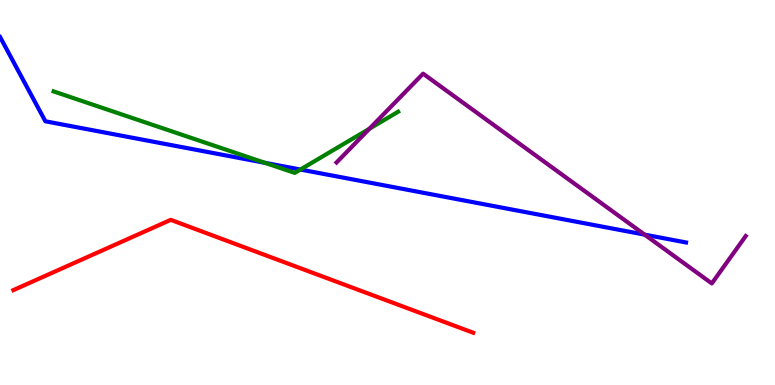[{'lines': ['blue', 'red'], 'intersections': []}, {'lines': ['green', 'red'], 'intersections': []}, {'lines': ['purple', 'red'], 'intersections': []}, {'lines': ['blue', 'green'], 'intersections': [{'x': 3.42, 'y': 5.77}, {'x': 3.88, 'y': 5.6}]}, {'lines': ['blue', 'purple'], 'intersections': [{'x': 8.32, 'y': 3.91}]}, {'lines': ['green', 'purple'], 'intersections': [{'x': 4.77, 'y': 6.66}]}]